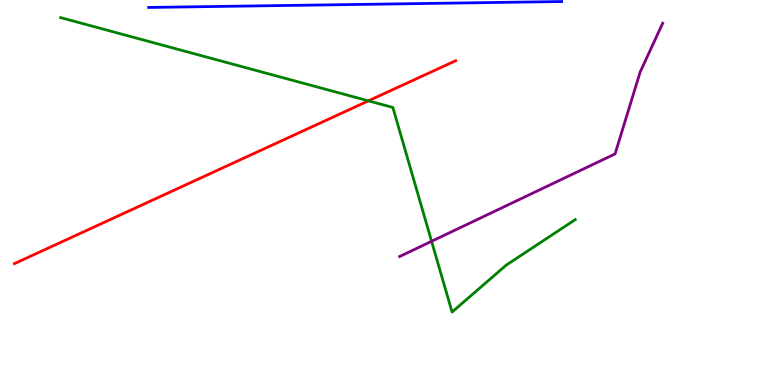[{'lines': ['blue', 'red'], 'intersections': []}, {'lines': ['green', 'red'], 'intersections': [{'x': 4.75, 'y': 7.38}]}, {'lines': ['purple', 'red'], 'intersections': []}, {'lines': ['blue', 'green'], 'intersections': []}, {'lines': ['blue', 'purple'], 'intersections': []}, {'lines': ['green', 'purple'], 'intersections': [{'x': 5.57, 'y': 3.73}]}]